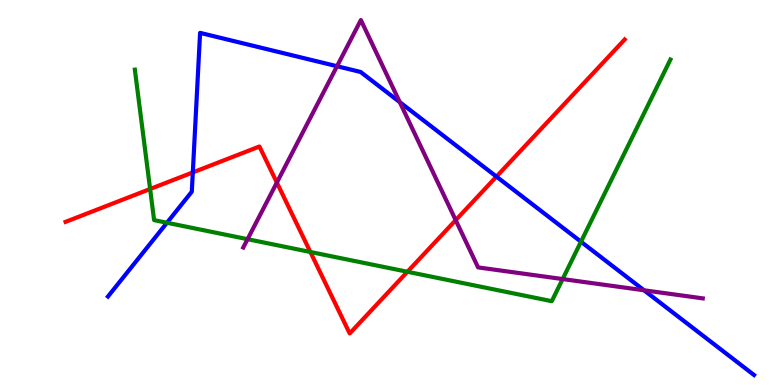[{'lines': ['blue', 'red'], 'intersections': [{'x': 2.49, 'y': 5.52}, {'x': 6.41, 'y': 5.41}]}, {'lines': ['green', 'red'], 'intersections': [{'x': 1.94, 'y': 5.09}, {'x': 4.0, 'y': 3.45}, {'x': 5.26, 'y': 2.94}]}, {'lines': ['purple', 'red'], 'intersections': [{'x': 3.57, 'y': 5.26}, {'x': 5.88, 'y': 4.28}]}, {'lines': ['blue', 'green'], 'intersections': [{'x': 2.15, 'y': 4.21}, {'x': 7.5, 'y': 3.72}]}, {'lines': ['blue', 'purple'], 'intersections': [{'x': 4.35, 'y': 8.28}, {'x': 5.16, 'y': 7.35}, {'x': 8.31, 'y': 2.46}]}, {'lines': ['green', 'purple'], 'intersections': [{'x': 3.19, 'y': 3.79}, {'x': 7.26, 'y': 2.75}]}]